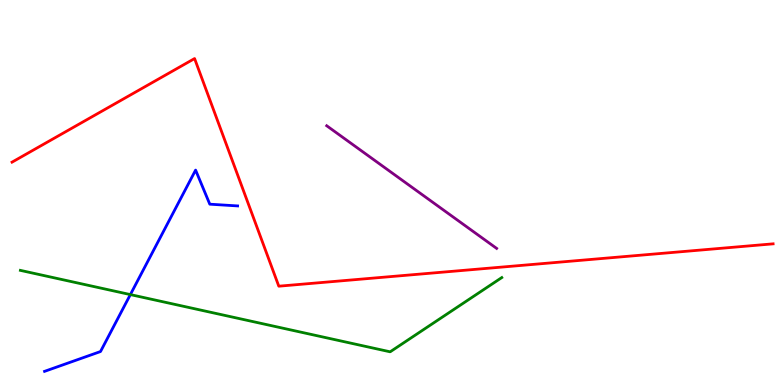[{'lines': ['blue', 'red'], 'intersections': []}, {'lines': ['green', 'red'], 'intersections': []}, {'lines': ['purple', 'red'], 'intersections': []}, {'lines': ['blue', 'green'], 'intersections': [{'x': 1.68, 'y': 2.35}]}, {'lines': ['blue', 'purple'], 'intersections': []}, {'lines': ['green', 'purple'], 'intersections': []}]